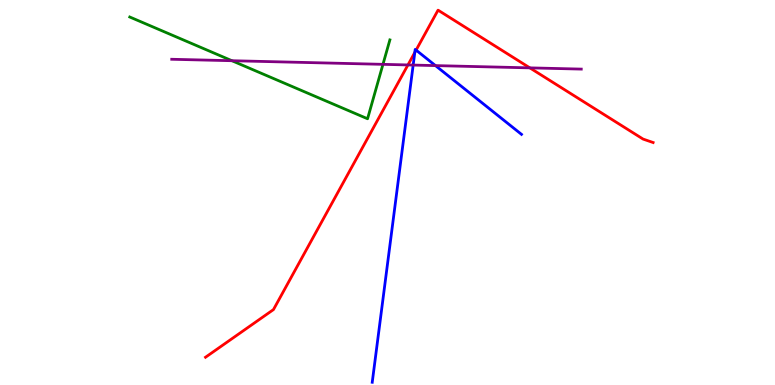[{'lines': ['blue', 'red'], 'intersections': [{'x': 5.35, 'y': 8.64}, {'x': 5.37, 'y': 8.7}]}, {'lines': ['green', 'red'], 'intersections': []}, {'lines': ['purple', 'red'], 'intersections': [{'x': 5.26, 'y': 8.31}, {'x': 6.84, 'y': 8.24}]}, {'lines': ['blue', 'green'], 'intersections': []}, {'lines': ['blue', 'purple'], 'intersections': [{'x': 5.33, 'y': 8.31}, {'x': 5.62, 'y': 8.3}]}, {'lines': ['green', 'purple'], 'intersections': [{'x': 2.99, 'y': 8.42}, {'x': 4.94, 'y': 8.33}]}]